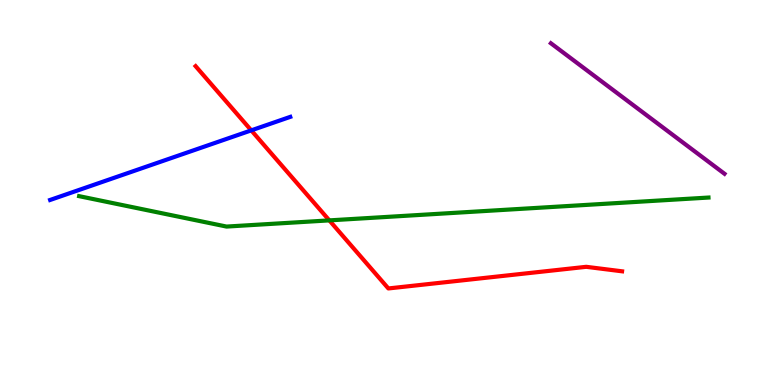[{'lines': ['blue', 'red'], 'intersections': [{'x': 3.24, 'y': 6.61}]}, {'lines': ['green', 'red'], 'intersections': [{'x': 4.25, 'y': 4.28}]}, {'lines': ['purple', 'red'], 'intersections': []}, {'lines': ['blue', 'green'], 'intersections': []}, {'lines': ['blue', 'purple'], 'intersections': []}, {'lines': ['green', 'purple'], 'intersections': []}]